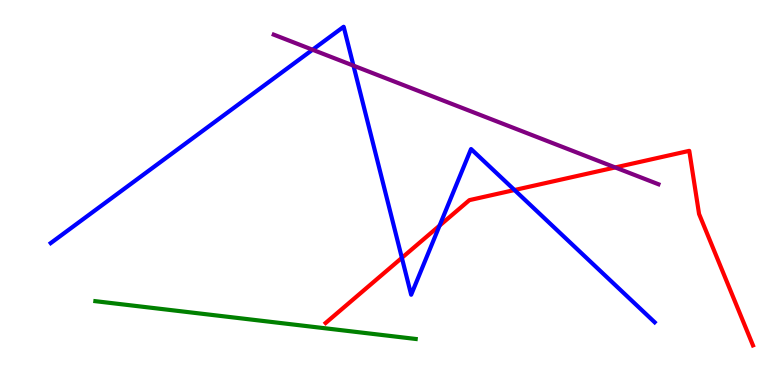[{'lines': ['blue', 'red'], 'intersections': [{'x': 5.19, 'y': 3.3}, {'x': 5.67, 'y': 4.14}, {'x': 6.64, 'y': 5.06}]}, {'lines': ['green', 'red'], 'intersections': []}, {'lines': ['purple', 'red'], 'intersections': [{'x': 7.94, 'y': 5.65}]}, {'lines': ['blue', 'green'], 'intersections': []}, {'lines': ['blue', 'purple'], 'intersections': [{'x': 4.03, 'y': 8.71}, {'x': 4.56, 'y': 8.29}]}, {'lines': ['green', 'purple'], 'intersections': []}]